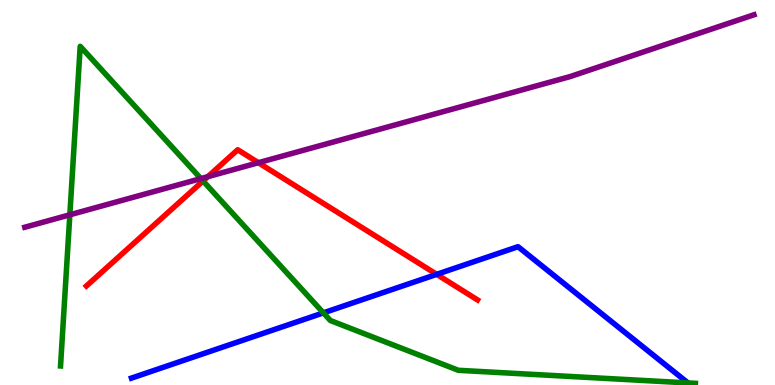[{'lines': ['blue', 'red'], 'intersections': [{'x': 5.63, 'y': 2.87}]}, {'lines': ['green', 'red'], 'intersections': [{'x': 2.62, 'y': 5.3}]}, {'lines': ['purple', 'red'], 'intersections': [{'x': 2.68, 'y': 5.41}, {'x': 3.33, 'y': 5.77}]}, {'lines': ['blue', 'green'], 'intersections': [{'x': 4.17, 'y': 1.87}]}, {'lines': ['blue', 'purple'], 'intersections': []}, {'lines': ['green', 'purple'], 'intersections': [{'x': 0.901, 'y': 4.42}, {'x': 2.59, 'y': 5.36}]}]